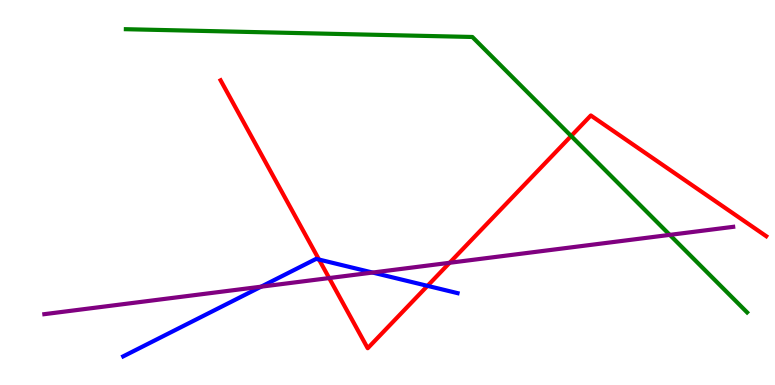[{'lines': ['blue', 'red'], 'intersections': [{'x': 4.12, 'y': 3.26}, {'x': 5.52, 'y': 2.58}]}, {'lines': ['green', 'red'], 'intersections': [{'x': 7.37, 'y': 6.47}]}, {'lines': ['purple', 'red'], 'intersections': [{'x': 4.25, 'y': 2.78}, {'x': 5.8, 'y': 3.17}]}, {'lines': ['blue', 'green'], 'intersections': []}, {'lines': ['blue', 'purple'], 'intersections': [{'x': 3.37, 'y': 2.55}, {'x': 4.81, 'y': 2.92}]}, {'lines': ['green', 'purple'], 'intersections': [{'x': 8.64, 'y': 3.9}]}]